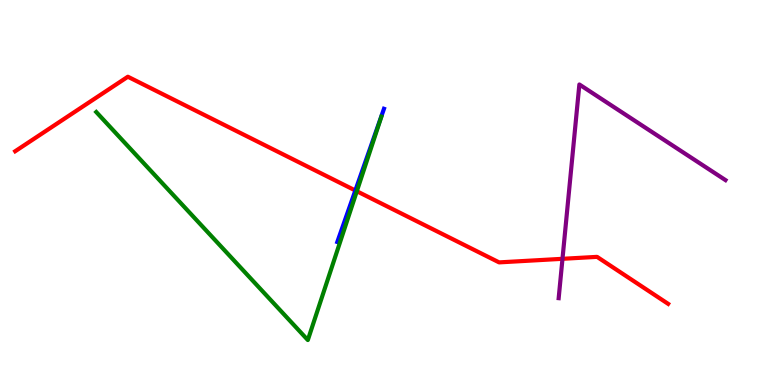[{'lines': ['blue', 'red'], 'intersections': [{'x': 4.59, 'y': 5.05}]}, {'lines': ['green', 'red'], 'intersections': [{'x': 4.6, 'y': 5.03}]}, {'lines': ['purple', 'red'], 'intersections': [{'x': 7.26, 'y': 3.28}]}, {'lines': ['blue', 'green'], 'intersections': []}, {'lines': ['blue', 'purple'], 'intersections': []}, {'lines': ['green', 'purple'], 'intersections': []}]